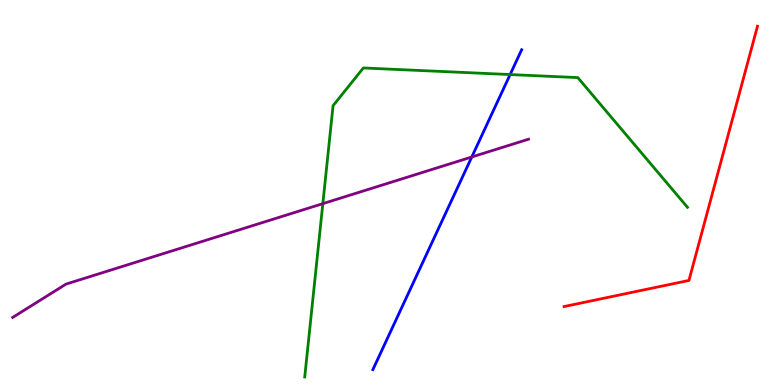[{'lines': ['blue', 'red'], 'intersections': []}, {'lines': ['green', 'red'], 'intersections': []}, {'lines': ['purple', 'red'], 'intersections': []}, {'lines': ['blue', 'green'], 'intersections': [{'x': 6.58, 'y': 8.06}]}, {'lines': ['blue', 'purple'], 'intersections': [{'x': 6.09, 'y': 5.92}]}, {'lines': ['green', 'purple'], 'intersections': [{'x': 4.17, 'y': 4.71}]}]